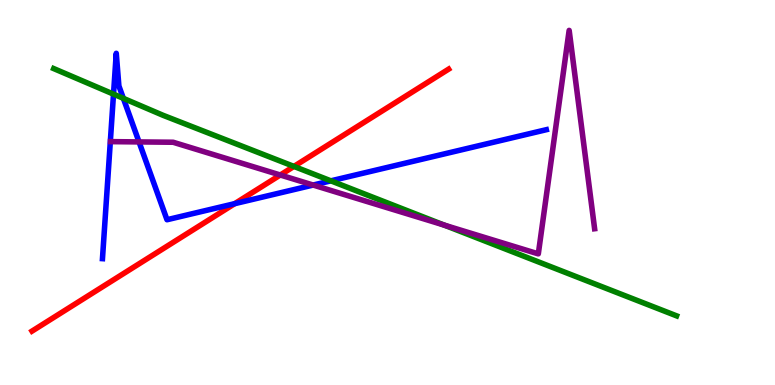[{'lines': ['blue', 'red'], 'intersections': [{'x': 3.03, 'y': 4.71}]}, {'lines': ['green', 'red'], 'intersections': [{'x': 3.79, 'y': 5.68}]}, {'lines': ['purple', 'red'], 'intersections': [{'x': 3.62, 'y': 5.45}]}, {'lines': ['blue', 'green'], 'intersections': [{'x': 1.46, 'y': 7.55}, {'x': 1.59, 'y': 7.45}, {'x': 4.27, 'y': 5.3}]}, {'lines': ['blue', 'purple'], 'intersections': [{'x': 1.79, 'y': 6.31}, {'x': 4.04, 'y': 5.19}]}, {'lines': ['green', 'purple'], 'intersections': [{'x': 5.73, 'y': 4.15}]}]